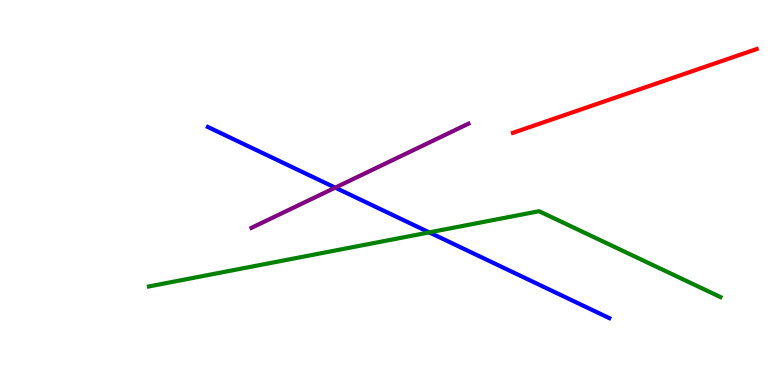[{'lines': ['blue', 'red'], 'intersections': []}, {'lines': ['green', 'red'], 'intersections': []}, {'lines': ['purple', 'red'], 'intersections': []}, {'lines': ['blue', 'green'], 'intersections': [{'x': 5.54, 'y': 3.96}]}, {'lines': ['blue', 'purple'], 'intersections': [{'x': 4.33, 'y': 5.13}]}, {'lines': ['green', 'purple'], 'intersections': []}]